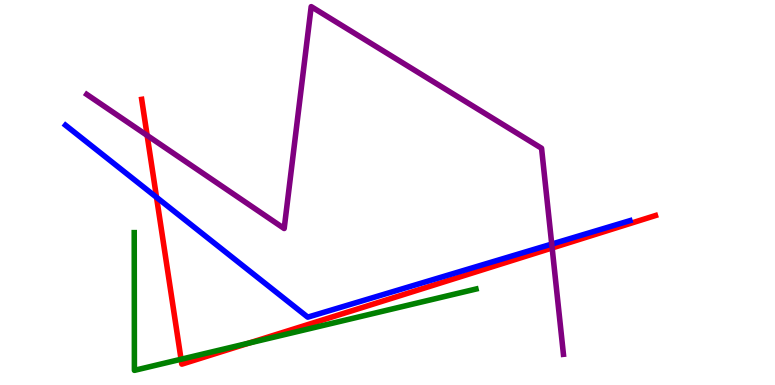[{'lines': ['blue', 'red'], 'intersections': [{'x': 2.02, 'y': 4.87}]}, {'lines': ['green', 'red'], 'intersections': [{'x': 2.34, 'y': 0.669}, {'x': 3.21, 'y': 1.09}]}, {'lines': ['purple', 'red'], 'intersections': [{'x': 1.9, 'y': 6.48}, {'x': 7.12, 'y': 3.56}]}, {'lines': ['blue', 'green'], 'intersections': []}, {'lines': ['blue', 'purple'], 'intersections': [{'x': 7.12, 'y': 3.66}]}, {'lines': ['green', 'purple'], 'intersections': []}]